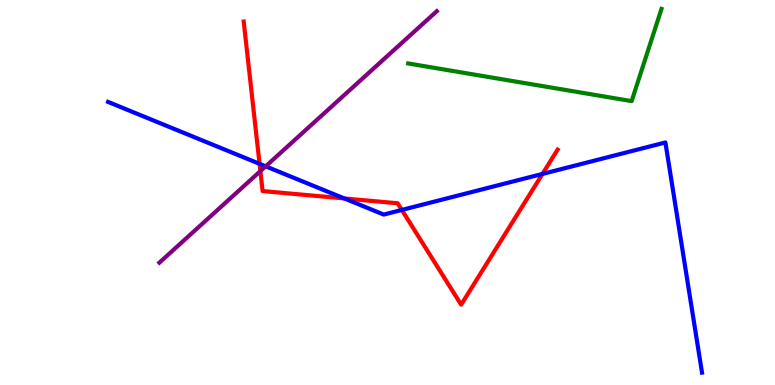[{'lines': ['blue', 'red'], 'intersections': [{'x': 3.35, 'y': 5.74}, {'x': 4.44, 'y': 4.85}, {'x': 5.18, 'y': 4.55}, {'x': 7.0, 'y': 5.48}]}, {'lines': ['green', 'red'], 'intersections': []}, {'lines': ['purple', 'red'], 'intersections': [{'x': 3.36, 'y': 5.56}]}, {'lines': ['blue', 'green'], 'intersections': []}, {'lines': ['blue', 'purple'], 'intersections': [{'x': 3.43, 'y': 5.68}]}, {'lines': ['green', 'purple'], 'intersections': []}]